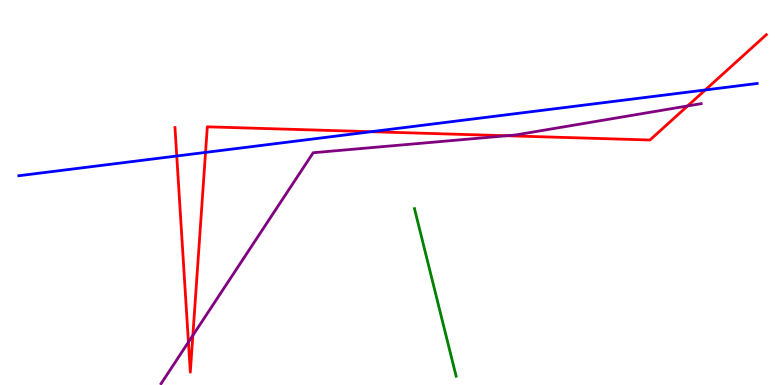[{'lines': ['blue', 'red'], 'intersections': [{'x': 2.28, 'y': 5.95}, {'x': 2.65, 'y': 6.04}, {'x': 4.79, 'y': 6.58}, {'x': 9.1, 'y': 7.66}]}, {'lines': ['green', 'red'], 'intersections': []}, {'lines': ['purple', 'red'], 'intersections': [{'x': 2.43, 'y': 1.11}, {'x': 2.49, 'y': 1.29}, {'x': 6.54, 'y': 6.47}, {'x': 8.87, 'y': 7.25}]}, {'lines': ['blue', 'green'], 'intersections': []}, {'lines': ['blue', 'purple'], 'intersections': []}, {'lines': ['green', 'purple'], 'intersections': []}]